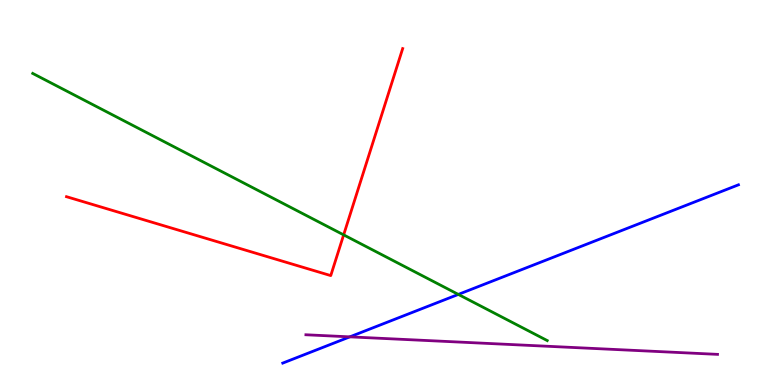[{'lines': ['blue', 'red'], 'intersections': []}, {'lines': ['green', 'red'], 'intersections': [{'x': 4.43, 'y': 3.9}]}, {'lines': ['purple', 'red'], 'intersections': []}, {'lines': ['blue', 'green'], 'intersections': [{'x': 5.91, 'y': 2.35}]}, {'lines': ['blue', 'purple'], 'intersections': [{'x': 4.51, 'y': 1.25}]}, {'lines': ['green', 'purple'], 'intersections': []}]